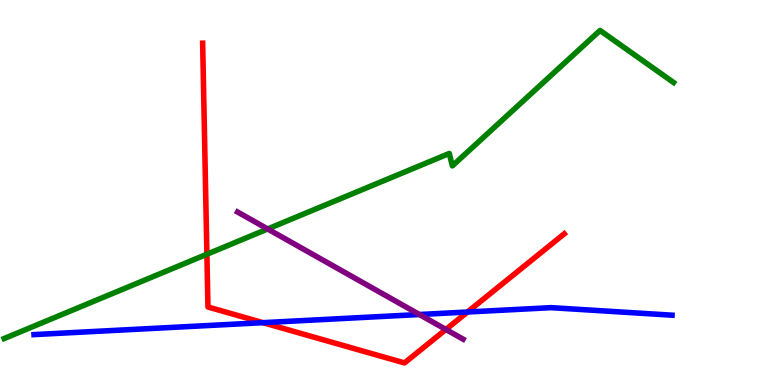[{'lines': ['blue', 'red'], 'intersections': [{'x': 3.39, 'y': 1.62}, {'x': 6.03, 'y': 1.9}]}, {'lines': ['green', 'red'], 'intersections': [{'x': 2.67, 'y': 3.4}]}, {'lines': ['purple', 'red'], 'intersections': [{'x': 5.75, 'y': 1.44}]}, {'lines': ['blue', 'green'], 'intersections': []}, {'lines': ['blue', 'purple'], 'intersections': [{'x': 5.41, 'y': 1.83}]}, {'lines': ['green', 'purple'], 'intersections': [{'x': 3.45, 'y': 4.05}]}]